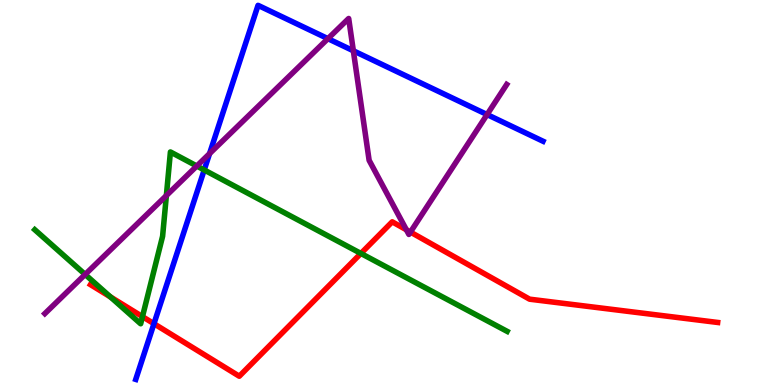[{'lines': ['blue', 'red'], 'intersections': [{'x': 1.99, 'y': 1.59}]}, {'lines': ['green', 'red'], 'intersections': [{'x': 1.43, 'y': 2.29}, {'x': 1.84, 'y': 1.78}, {'x': 4.66, 'y': 3.42}]}, {'lines': ['purple', 'red'], 'intersections': [{'x': 5.24, 'y': 4.03}, {'x': 5.3, 'y': 3.97}]}, {'lines': ['blue', 'green'], 'intersections': [{'x': 2.64, 'y': 5.59}]}, {'lines': ['blue', 'purple'], 'intersections': [{'x': 2.7, 'y': 6.01}, {'x': 4.23, 'y': 9.0}, {'x': 4.56, 'y': 8.68}, {'x': 6.28, 'y': 7.02}]}, {'lines': ['green', 'purple'], 'intersections': [{'x': 1.1, 'y': 2.87}, {'x': 2.15, 'y': 4.92}, {'x': 2.54, 'y': 5.69}]}]